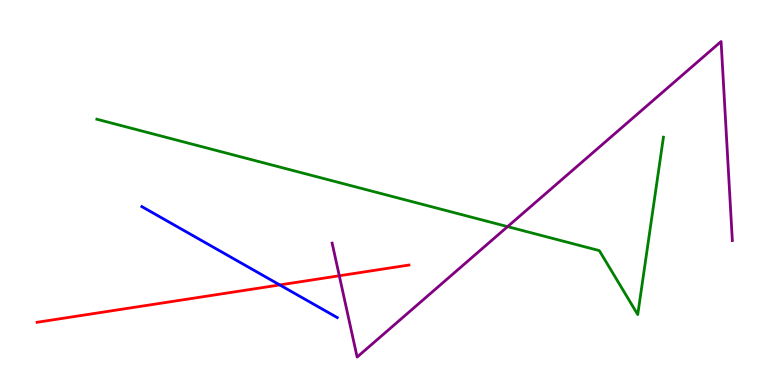[{'lines': ['blue', 'red'], 'intersections': [{'x': 3.61, 'y': 2.6}]}, {'lines': ['green', 'red'], 'intersections': []}, {'lines': ['purple', 'red'], 'intersections': [{'x': 4.38, 'y': 2.84}]}, {'lines': ['blue', 'green'], 'intersections': []}, {'lines': ['blue', 'purple'], 'intersections': []}, {'lines': ['green', 'purple'], 'intersections': [{'x': 6.55, 'y': 4.11}]}]